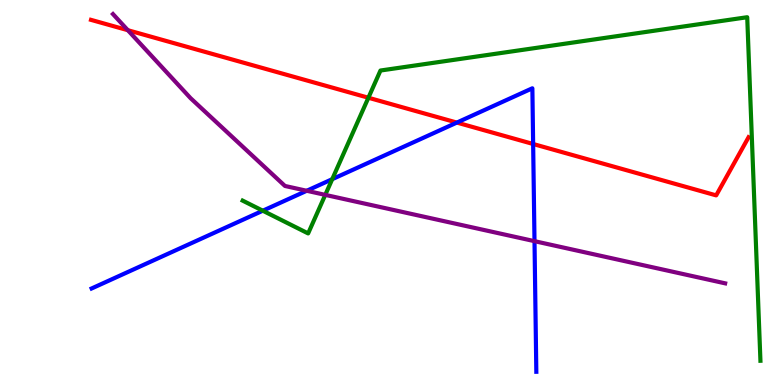[{'lines': ['blue', 'red'], 'intersections': [{'x': 5.89, 'y': 6.82}, {'x': 6.88, 'y': 6.26}]}, {'lines': ['green', 'red'], 'intersections': [{'x': 4.75, 'y': 7.46}]}, {'lines': ['purple', 'red'], 'intersections': [{'x': 1.65, 'y': 9.22}]}, {'lines': ['blue', 'green'], 'intersections': [{'x': 3.39, 'y': 4.53}, {'x': 4.29, 'y': 5.35}]}, {'lines': ['blue', 'purple'], 'intersections': [{'x': 3.96, 'y': 5.04}, {'x': 6.9, 'y': 3.74}]}, {'lines': ['green', 'purple'], 'intersections': [{'x': 4.2, 'y': 4.94}]}]